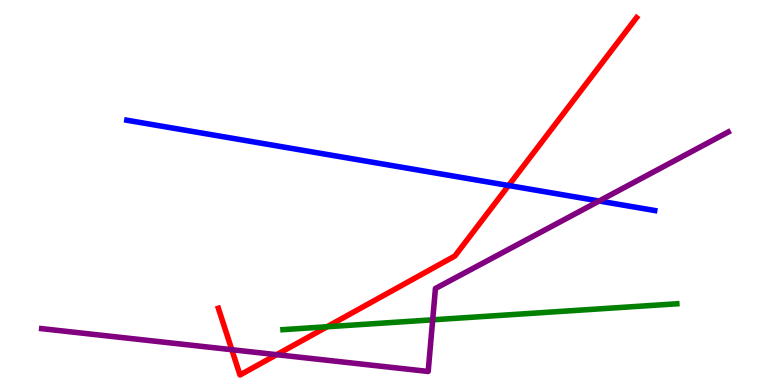[{'lines': ['blue', 'red'], 'intersections': [{'x': 6.56, 'y': 5.18}]}, {'lines': ['green', 'red'], 'intersections': [{'x': 4.22, 'y': 1.51}]}, {'lines': ['purple', 'red'], 'intersections': [{'x': 2.99, 'y': 0.917}, {'x': 3.57, 'y': 0.788}]}, {'lines': ['blue', 'green'], 'intersections': []}, {'lines': ['blue', 'purple'], 'intersections': [{'x': 7.73, 'y': 4.78}]}, {'lines': ['green', 'purple'], 'intersections': [{'x': 5.58, 'y': 1.69}]}]